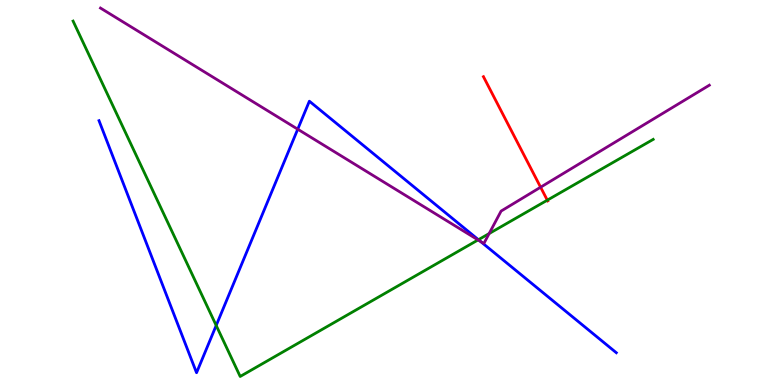[{'lines': ['blue', 'red'], 'intersections': []}, {'lines': ['green', 'red'], 'intersections': [{'x': 7.06, 'y': 4.8}]}, {'lines': ['purple', 'red'], 'intersections': [{'x': 6.98, 'y': 5.14}]}, {'lines': ['blue', 'green'], 'intersections': [{'x': 2.79, 'y': 1.55}, {'x': 6.17, 'y': 3.77}]}, {'lines': ['blue', 'purple'], 'intersections': [{'x': 3.84, 'y': 6.64}, {'x': 6.2, 'y': 3.73}]}, {'lines': ['green', 'purple'], 'intersections': [{'x': 6.17, 'y': 3.77}, {'x': 6.31, 'y': 3.93}]}]